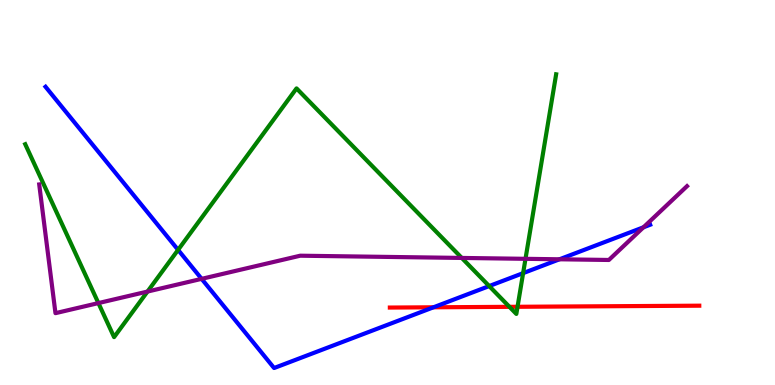[{'lines': ['blue', 'red'], 'intersections': [{'x': 5.59, 'y': 2.02}]}, {'lines': ['green', 'red'], 'intersections': [{'x': 6.57, 'y': 2.03}, {'x': 6.68, 'y': 2.03}]}, {'lines': ['purple', 'red'], 'intersections': []}, {'lines': ['blue', 'green'], 'intersections': [{'x': 2.3, 'y': 3.51}, {'x': 6.31, 'y': 2.57}, {'x': 6.75, 'y': 2.91}]}, {'lines': ['blue', 'purple'], 'intersections': [{'x': 2.6, 'y': 2.76}, {'x': 7.22, 'y': 3.27}, {'x': 8.3, 'y': 4.1}]}, {'lines': ['green', 'purple'], 'intersections': [{'x': 1.27, 'y': 2.13}, {'x': 1.9, 'y': 2.43}, {'x': 5.96, 'y': 3.3}, {'x': 6.78, 'y': 3.28}]}]